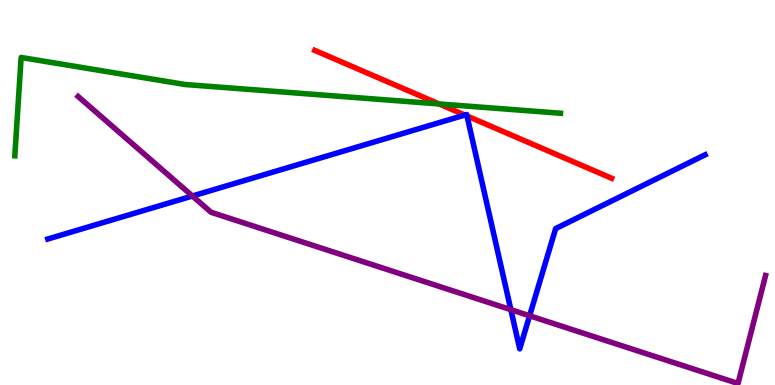[{'lines': ['blue', 'red'], 'intersections': [{'x': 6.0, 'y': 7.01}, {'x': 6.03, 'y': 6.99}]}, {'lines': ['green', 'red'], 'intersections': [{'x': 5.67, 'y': 7.3}]}, {'lines': ['purple', 'red'], 'intersections': []}, {'lines': ['blue', 'green'], 'intersections': []}, {'lines': ['blue', 'purple'], 'intersections': [{'x': 2.48, 'y': 4.91}, {'x': 6.59, 'y': 1.96}, {'x': 6.83, 'y': 1.8}]}, {'lines': ['green', 'purple'], 'intersections': []}]